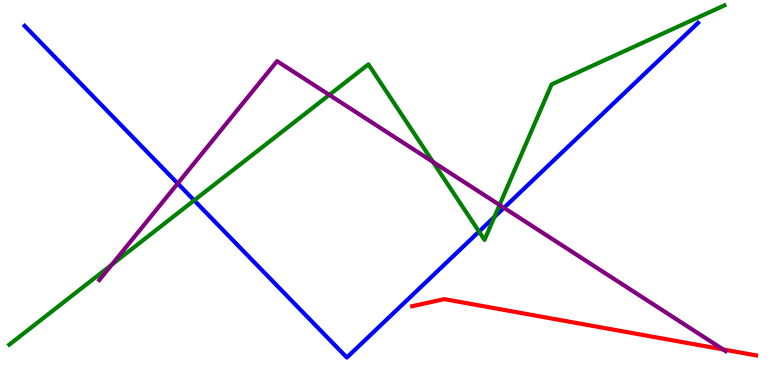[{'lines': ['blue', 'red'], 'intersections': []}, {'lines': ['green', 'red'], 'intersections': []}, {'lines': ['purple', 'red'], 'intersections': [{'x': 9.33, 'y': 0.924}]}, {'lines': ['blue', 'green'], 'intersections': [{'x': 2.51, 'y': 4.8}, {'x': 6.18, 'y': 3.98}, {'x': 6.38, 'y': 4.37}]}, {'lines': ['blue', 'purple'], 'intersections': [{'x': 2.29, 'y': 5.23}, {'x': 6.5, 'y': 4.6}]}, {'lines': ['green', 'purple'], 'intersections': [{'x': 1.44, 'y': 3.13}, {'x': 4.25, 'y': 7.54}, {'x': 5.59, 'y': 5.8}, {'x': 6.45, 'y': 4.68}]}]